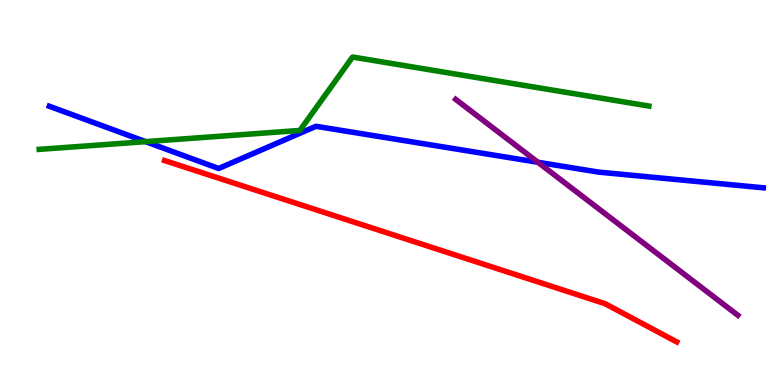[{'lines': ['blue', 'red'], 'intersections': []}, {'lines': ['green', 'red'], 'intersections': []}, {'lines': ['purple', 'red'], 'intersections': []}, {'lines': ['blue', 'green'], 'intersections': [{'x': 1.88, 'y': 6.32}]}, {'lines': ['blue', 'purple'], 'intersections': [{'x': 6.94, 'y': 5.79}]}, {'lines': ['green', 'purple'], 'intersections': []}]